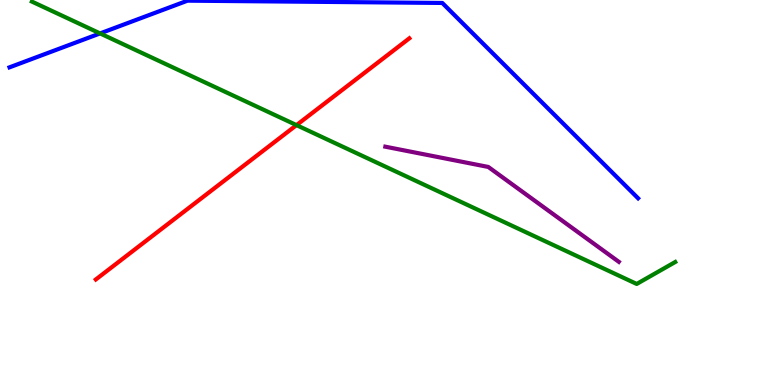[{'lines': ['blue', 'red'], 'intersections': []}, {'lines': ['green', 'red'], 'intersections': [{'x': 3.83, 'y': 6.75}]}, {'lines': ['purple', 'red'], 'intersections': []}, {'lines': ['blue', 'green'], 'intersections': [{'x': 1.29, 'y': 9.13}]}, {'lines': ['blue', 'purple'], 'intersections': []}, {'lines': ['green', 'purple'], 'intersections': []}]